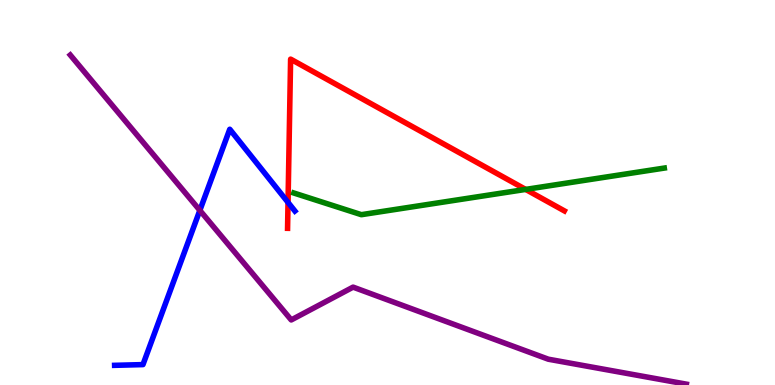[{'lines': ['blue', 'red'], 'intersections': [{'x': 3.72, 'y': 4.74}]}, {'lines': ['green', 'red'], 'intersections': [{'x': 6.78, 'y': 5.08}]}, {'lines': ['purple', 'red'], 'intersections': []}, {'lines': ['blue', 'green'], 'intersections': []}, {'lines': ['blue', 'purple'], 'intersections': [{'x': 2.58, 'y': 4.54}]}, {'lines': ['green', 'purple'], 'intersections': []}]